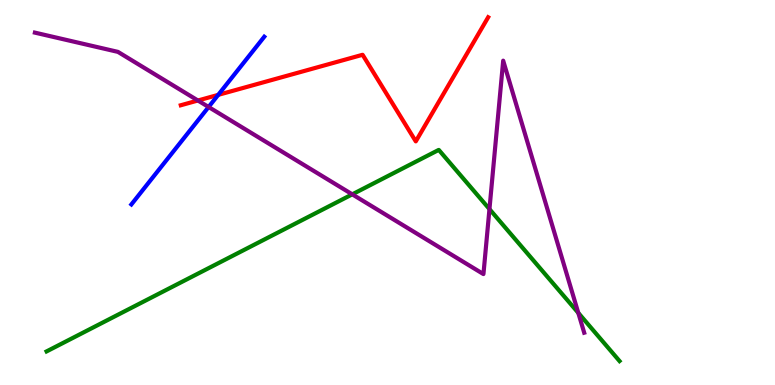[{'lines': ['blue', 'red'], 'intersections': [{'x': 2.82, 'y': 7.54}]}, {'lines': ['green', 'red'], 'intersections': []}, {'lines': ['purple', 'red'], 'intersections': [{'x': 2.55, 'y': 7.39}]}, {'lines': ['blue', 'green'], 'intersections': []}, {'lines': ['blue', 'purple'], 'intersections': [{'x': 2.69, 'y': 7.22}]}, {'lines': ['green', 'purple'], 'intersections': [{'x': 4.55, 'y': 4.95}, {'x': 6.32, 'y': 4.57}, {'x': 7.46, 'y': 1.87}]}]